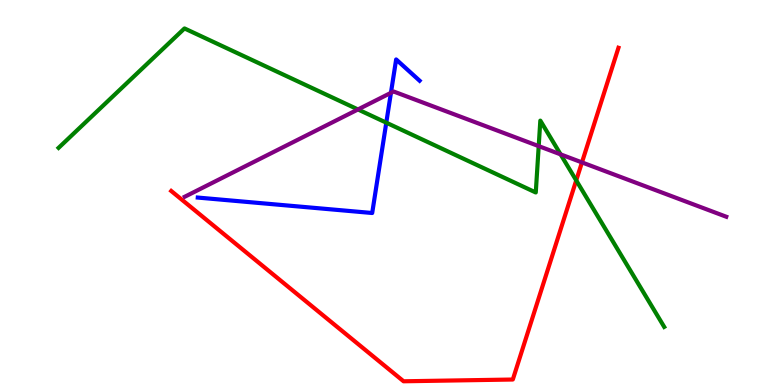[{'lines': ['blue', 'red'], 'intersections': []}, {'lines': ['green', 'red'], 'intersections': [{'x': 7.44, 'y': 5.31}]}, {'lines': ['purple', 'red'], 'intersections': [{'x': 7.51, 'y': 5.78}]}, {'lines': ['blue', 'green'], 'intersections': [{'x': 4.98, 'y': 6.81}]}, {'lines': ['blue', 'purple'], 'intersections': [{'x': 5.04, 'y': 7.59}]}, {'lines': ['green', 'purple'], 'intersections': [{'x': 4.62, 'y': 7.16}, {'x': 6.95, 'y': 6.2}, {'x': 7.23, 'y': 5.99}]}]